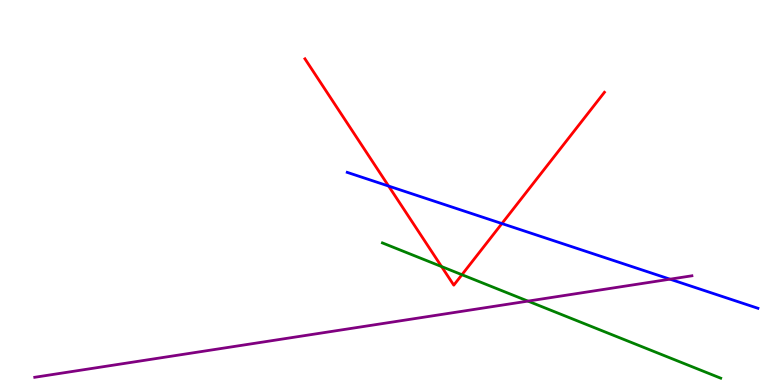[{'lines': ['blue', 'red'], 'intersections': [{'x': 5.01, 'y': 5.17}, {'x': 6.48, 'y': 4.19}]}, {'lines': ['green', 'red'], 'intersections': [{'x': 5.7, 'y': 3.08}, {'x': 5.96, 'y': 2.86}]}, {'lines': ['purple', 'red'], 'intersections': []}, {'lines': ['blue', 'green'], 'intersections': []}, {'lines': ['blue', 'purple'], 'intersections': [{'x': 8.65, 'y': 2.75}]}, {'lines': ['green', 'purple'], 'intersections': [{'x': 6.81, 'y': 2.18}]}]